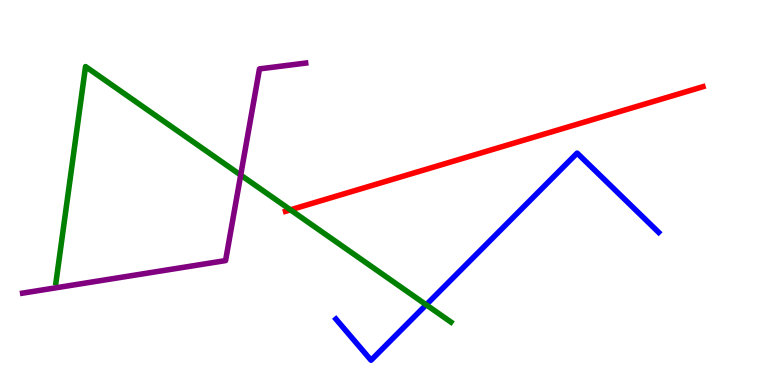[{'lines': ['blue', 'red'], 'intersections': []}, {'lines': ['green', 'red'], 'intersections': [{'x': 3.75, 'y': 4.55}]}, {'lines': ['purple', 'red'], 'intersections': []}, {'lines': ['blue', 'green'], 'intersections': [{'x': 5.5, 'y': 2.08}]}, {'lines': ['blue', 'purple'], 'intersections': []}, {'lines': ['green', 'purple'], 'intersections': [{'x': 3.11, 'y': 5.45}]}]